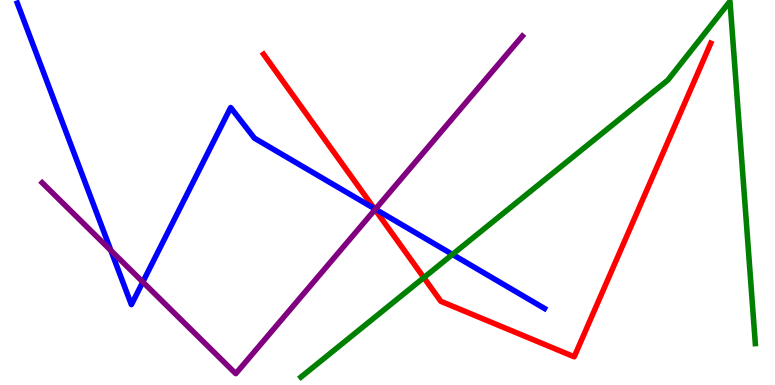[{'lines': ['blue', 'red'], 'intersections': [{'x': 4.83, 'y': 4.58}]}, {'lines': ['green', 'red'], 'intersections': [{'x': 5.47, 'y': 2.79}]}, {'lines': ['purple', 'red'], 'intersections': [{'x': 4.84, 'y': 4.56}]}, {'lines': ['blue', 'green'], 'intersections': [{'x': 5.84, 'y': 3.39}]}, {'lines': ['blue', 'purple'], 'intersections': [{'x': 1.43, 'y': 3.49}, {'x': 1.84, 'y': 2.68}, {'x': 4.84, 'y': 4.57}]}, {'lines': ['green', 'purple'], 'intersections': []}]